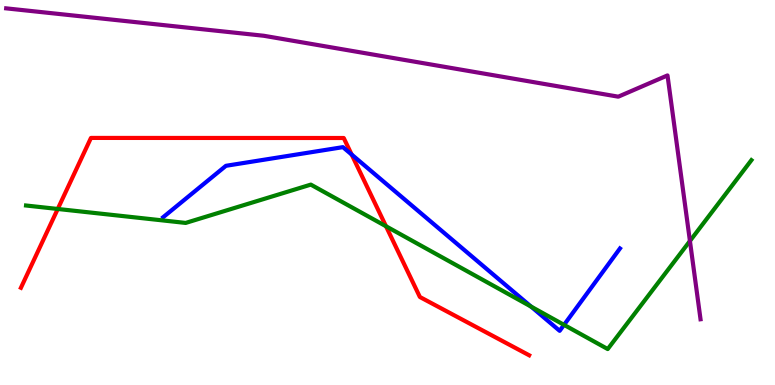[{'lines': ['blue', 'red'], 'intersections': [{'x': 4.54, 'y': 5.99}]}, {'lines': ['green', 'red'], 'intersections': [{'x': 0.745, 'y': 4.57}, {'x': 4.98, 'y': 4.12}]}, {'lines': ['purple', 'red'], 'intersections': []}, {'lines': ['blue', 'green'], 'intersections': [{'x': 6.85, 'y': 2.04}, {'x': 7.28, 'y': 1.56}]}, {'lines': ['blue', 'purple'], 'intersections': []}, {'lines': ['green', 'purple'], 'intersections': [{'x': 8.9, 'y': 3.74}]}]